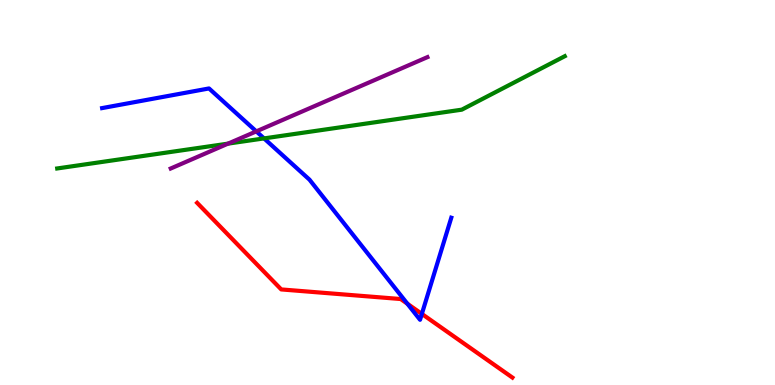[{'lines': ['blue', 'red'], 'intersections': [{'x': 5.26, 'y': 2.11}, {'x': 5.44, 'y': 1.85}]}, {'lines': ['green', 'red'], 'intersections': []}, {'lines': ['purple', 'red'], 'intersections': []}, {'lines': ['blue', 'green'], 'intersections': [{'x': 3.41, 'y': 6.41}]}, {'lines': ['blue', 'purple'], 'intersections': [{'x': 3.31, 'y': 6.59}]}, {'lines': ['green', 'purple'], 'intersections': [{'x': 2.94, 'y': 6.27}]}]